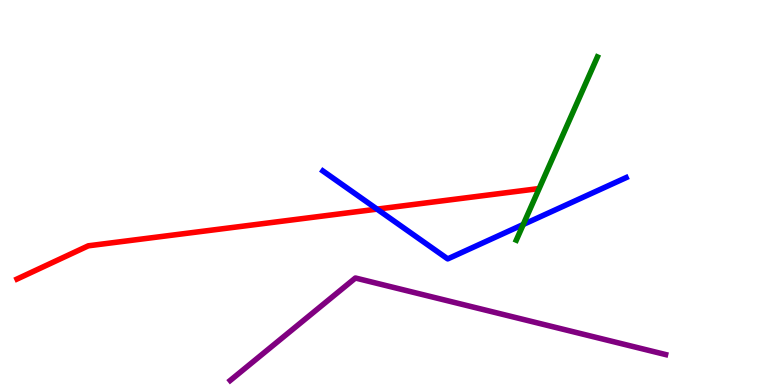[{'lines': ['blue', 'red'], 'intersections': [{'x': 4.87, 'y': 4.57}]}, {'lines': ['green', 'red'], 'intersections': []}, {'lines': ['purple', 'red'], 'intersections': []}, {'lines': ['blue', 'green'], 'intersections': [{'x': 6.75, 'y': 4.17}]}, {'lines': ['blue', 'purple'], 'intersections': []}, {'lines': ['green', 'purple'], 'intersections': []}]